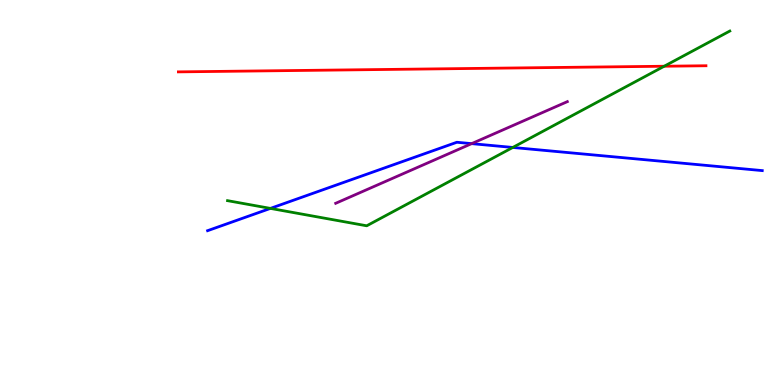[{'lines': ['blue', 'red'], 'intersections': []}, {'lines': ['green', 'red'], 'intersections': [{'x': 8.57, 'y': 8.28}]}, {'lines': ['purple', 'red'], 'intersections': []}, {'lines': ['blue', 'green'], 'intersections': [{'x': 3.49, 'y': 4.59}, {'x': 6.62, 'y': 6.17}]}, {'lines': ['blue', 'purple'], 'intersections': [{'x': 6.09, 'y': 6.27}]}, {'lines': ['green', 'purple'], 'intersections': []}]